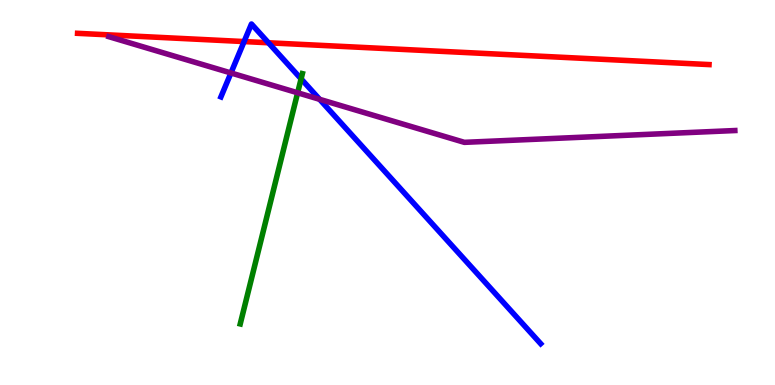[{'lines': ['blue', 'red'], 'intersections': [{'x': 3.15, 'y': 8.92}, {'x': 3.46, 'y': 8.89}]}, {'lines': ['green', 'red'], 'intersections': []}, {'lines': ['purple', 'red'], 'intersections': []}, {'lines': ['blue', 'green'], 'intersections': [{'x': 3.89, 'y': 7.95}]}, {'lines': ['blue', 'purple'], 'intersections': [{'x': 2.98, 'y': 8.1}, {'x': 4.12, 'y': 7.42}]}, {'lines': ['green', 'purple'], 'intersections': [{'x': 3.84, 'y': 7.59}]}]